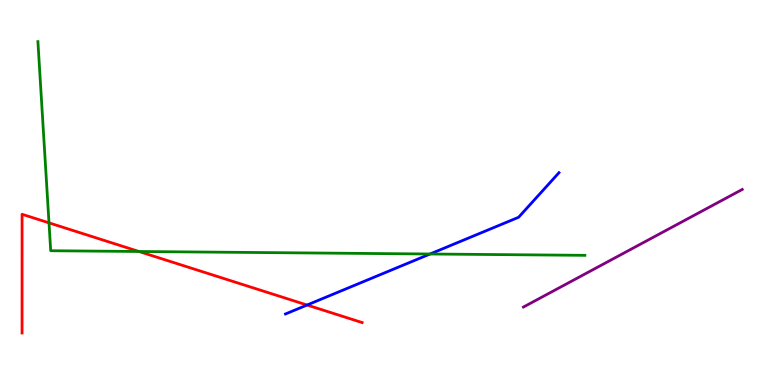[{'lines': ['blue', 'red'], 'intersections': [{'x': 3.96, 'y': 2.08}]}, {'lines': ['green', 'red'], 'intersections': [{'x': 0.632, 'y': 4.21}, {'x': 1.79, 'y': 3.47}]}, {'lines': ['purple', 'red'], 'intersections': []}, {'lines': ['blue', 'green'], 'intersections': [{'x': 5.55, 'y': 3.4}]}, {'lines': ['blue', 'purple'], 'intersections': []}, {'lines': ['green', 'purple'], 'intersections': []}]